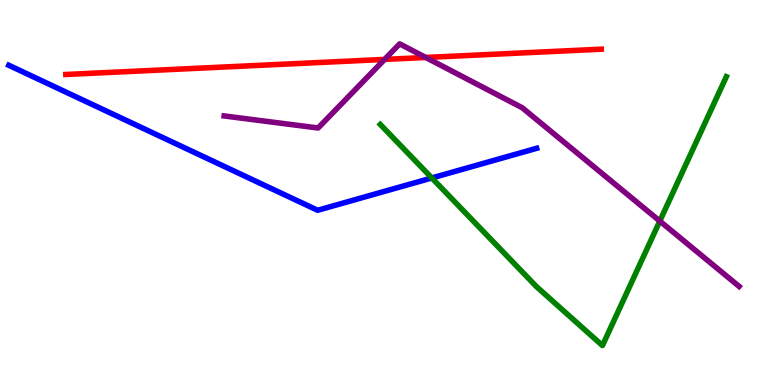[{'lines': ['blue', 'red'], 'intersections': []}, {'lines': ['green', 'red'], 'intersections': []}, {'lines': ['purple', 'red'], 'intersections': [{'x': 4.96, 'y': 8.46}, {'x': 5.49, 'y': 8.51}]}, {'lines': ['blue', 'green'], 'intersections': [{'x': 5.57, 'y': 5.38}]}, {'lines': ['blue', 'purple'], 'intersections': []}, {'lines': ['green', 'purple'], 'intersections': [{'x': 8.51, 'y': 4.26}]}]